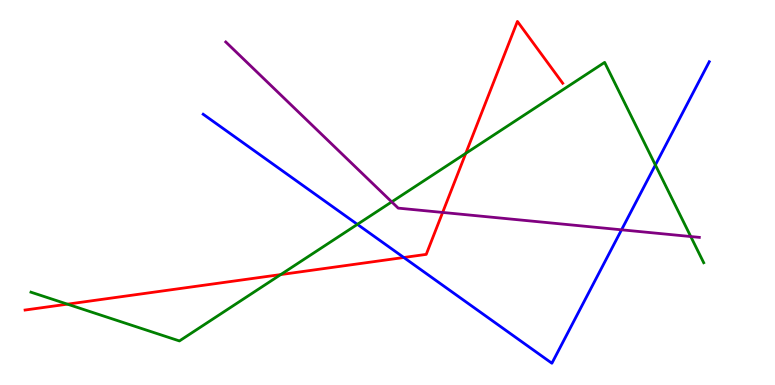[{'lines': ['blue', 'red'], 'intersections': [{'x': 5.21, 'y': 3.31}]}, {'lines': ['green', 'red'], 'intersections': [{'x': 0.87, 'y': 2.1}, {'x': 3.62, 'y': 2.87}, {'x': 6.01, 'y': 6.02}]}, {'lines': ['purple', 'red'], 'intersections': [{'x': 5.71, 'y': 4.48}]}, {'lines': ['blue', 'green'], 'intersections': [{'x': 4.61, 'y': 4.17}, {'x': 8.46, 'y': 5.71}]}, {'lines': ['blue', 'purple'], 'intersections': [{'x': 8.02, 'y': 4.03}]}, {'lines': ['green', 'purple'], 'intersections': [{'x': 5.05, 'y': 4.76}, {'x': 8.91, 'y': 3.86}]}]